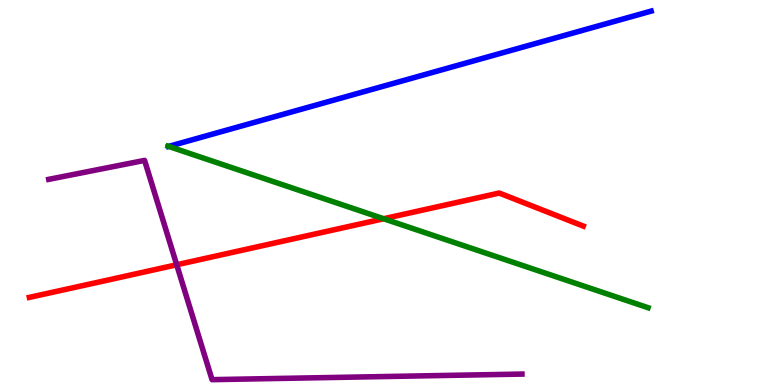[{'lines': ['blue', 'red'], 'intersections': []}, {'lines': ['green', 'red'], 'intersections': [{'x': 4.95, 'y': 4.32}]}, {'lines': ['purple', 'red'], 'intersections': [{'x': 2.28, 'y': 3.12}]}, {'lines': ['blue', 'green'], 'intersections': [{'x': 2.18, 'y': 6.2}]}, {'lines': ['blue', 'purple'], 'intersections': []}, {'lines': ['green', 'purple'], 'intersections': []}]